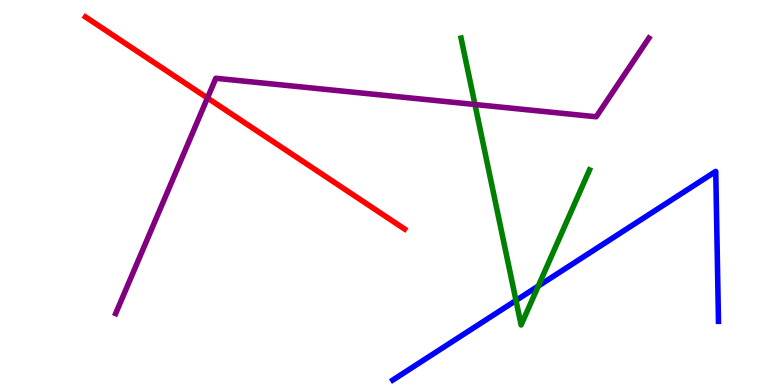[{'lines': ['blue', 'red'], 'intersections': []}, {'lines': ['green', 'red'], 'intersections': []}, {'lines': ['purple', 'red'], 'intersections': [{'x': 2.68, 'y': 7.45}]}, {'lines': ['blue', 'green'], 'intersections': [{'x': 6.66, 'y': 2.2}, {'x': 6.95, 'y': 2.57}]}, {'lines': ['blue', 'purple'], 'intersections': []}, {'lines': ['green', 'purple'], 'intersections': [{'x': 6.13, 'y': 7.29}]}]